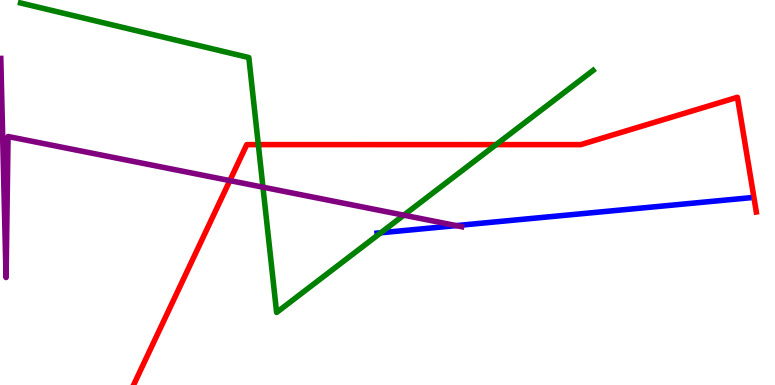[{'lines': ['blue', 'red'], 'intersections': []}, {'lines': ['green', 'red'], 'intersections': [{'x': 3.33, 'y': 6.24}, {'x': 6.4, 'y': 6.24}]}, {'lines': ['purple', 'red'], 'intersections': [{'x': 2.97, 'y': 5.31}]}, {'lines': ['blue', 'green'], 'intersections': [{'x': 4.91, 'y': 3.95}]}, {'lines': ['blue', 'purple'], 'intersections': [{'x': 5.89, 'y': 4.14}]}, {'lines': ['green', 'purple'], 'intersections': [{'x': 3.39, 'y': 5.14}, {'x': 5.21, 'y': 4.41}]}]